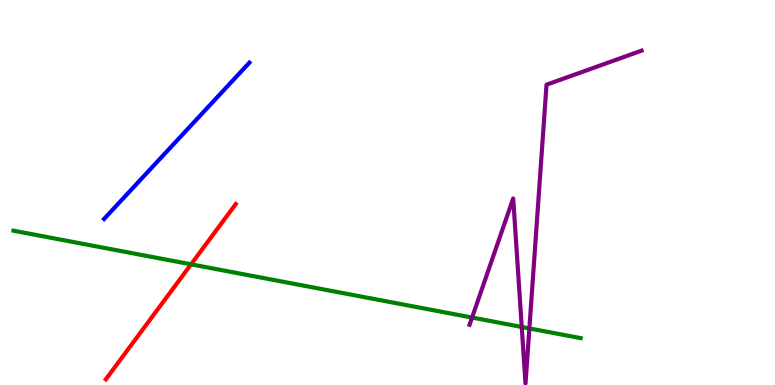[{'lines': ['blue', 'red'], 'intersections': []}, {'lines': ['green', 'red'], 'intersections': [{'x': 2.47, 'y': 3.13}]}, {'lines': ['purple', 'red'], 'intersections': []}, {'lines': ['blue', 'green'], 'intersections': []}, {'lines': ['blue', 'purple'], 'intersections': []}, {'lines': ['green', 'purple'], 'intersections': [{'x': 6.09, 'y': 1.75}, {'x': 6.73, 'y': 1.51}, {'x': 6.83, 'y': 1.47}]}]